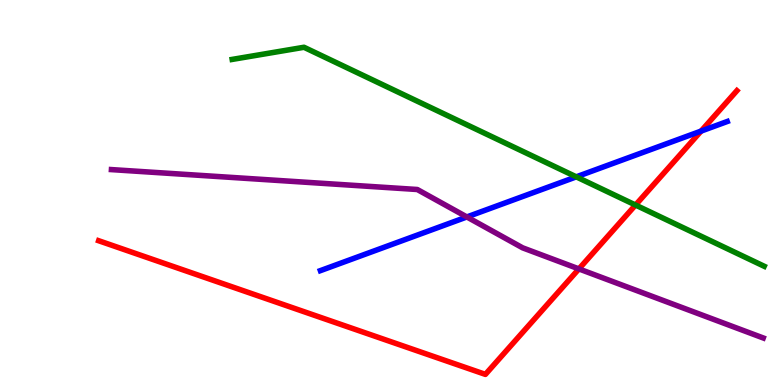[{'lines': ['blue', 'red'], 'intersections': [{'x': 9.05, 'y': 6.59}]}, {'lines': ['green', 'red'], 'intersections': [{'x': 8.2, 'y': 4.67}]}, {'lines': ['purple', 'red'], 'intersections': [{'x': 7.47, 'y': 3.02}]}, {'lines': ['blue', 'green'], 'intersections': [{'x': 7.44, 'y': 5.41}]}, {'lines': ['blue', 'purple'], 'intersections': [{'x': 6.02, 'y': 4.36}]}, {'lines': ['green', 'purple'], 'intersections': []}]